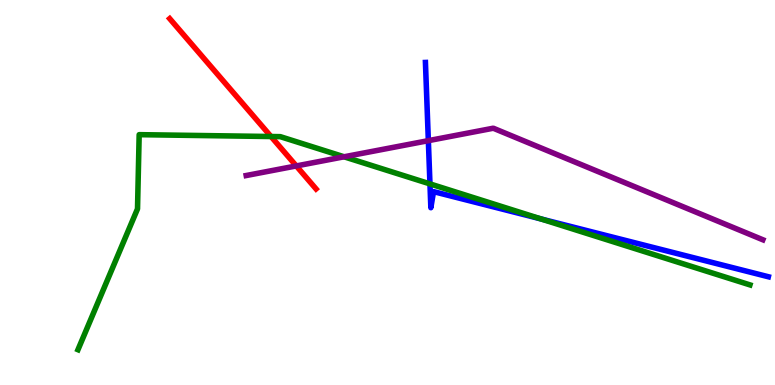[{'lines': ['blue', 'red'], 'intersections': []}, {'lines': ['green', 'red'], 'intersections': [{'x': 3.5, 'y': 6.45}]}, {'lines': ['purple', 'red'], 'intersections': [{'x': 3.82, 'y': 5.69}]}, {'lines': ['blue', 'green'], 'intersections': [{'x': 5.55, 'y': 5.22}, {'x': 6.98, 'y': 4.31}]}, {'lines': ['blue', 'purple'], 'intersections': [{'x': 5.53, 'y': 6.35}]}, {'lines': ['green', 'purple'], 'intersections': [{'x': 4.44, 'y': 5.93}]}]